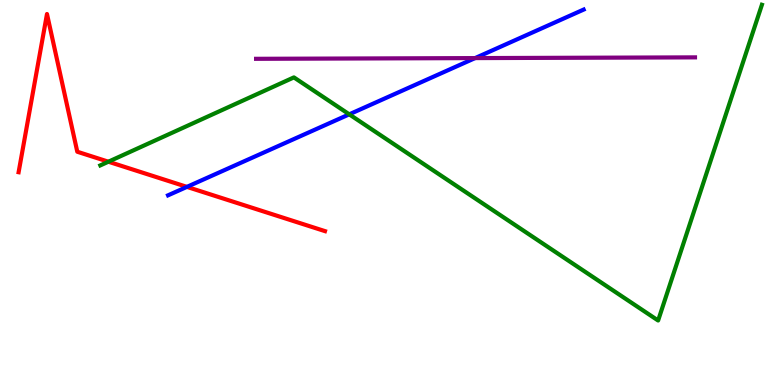[{'lines': ['blue', 'red'], 'intersections': [{'x': 2.41, 'y': 5.15}]}, {'lines': ['green', 'red'], 'intersections': [{'x': 1.4, 'y': 5.8}]}, {'lines': ['purple', 'red'], 'intersections': []}, {'lines': ['blue', 'green'], 'intersections': [{'x': 4.51, 'y': 7.03}]}, {'lines': ['blue', 'purple'], 'intersections': [{'x': 6.13, 'y': 8.49}]}, {'lines': ['green', 'purple'], 'intersections': []}]